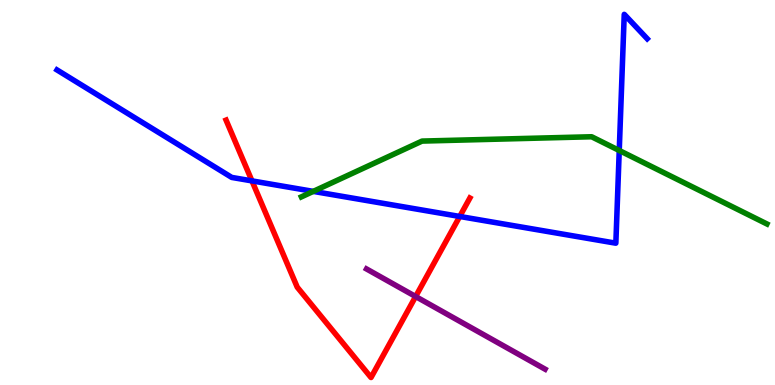[{'lines': ['blue', 'red'], 'intersections': [{'x': 3.25, 'y': 5.3}, {'x': 5.93, 'y': 4.38}]}, {'lines': ['green', 'red'], 'intersections': []}, {'lines': ['purple', 'red'], 'intersections': [{'x': 5.36, 'y': 2.3}]}, {'lines': ['blue', 'green'], 'intersections': [{'x': 4.04, 'y': 5.03}, {'x': 7.99, 'y': 6.09}]}, {'lines': ['blue', 'purple'], 'intersections': []}, {'lines': ['green', 'purple'], 'intersections': []}]